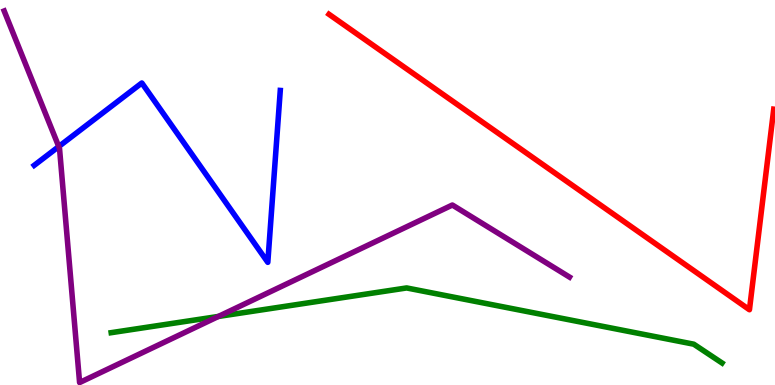[{'lines': ['blue', 'red'], 'intersections': []}, {'lines': ['green', 'red'], 'intersections': []}, {'lines': ['purple', 'red'], 'intersections': []}, {'lines': ['blue', 'green'], 'intersections': []}, {'lines': ['blue', 'purple'], 'intersections': [{'x': 0.758, 'y': 6.19}]}, {'lines': ['green', 'purple'], 'intersections': [{'x': 2.82, 'y': 1.78}]}]